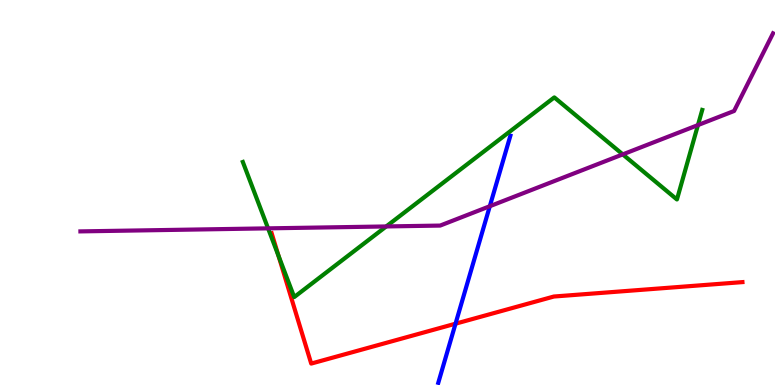[{'lines': ['blue', 'red'], 'intersections': [{'x': 5.88, 'y': 1.59}]}, {'lines': ['green', 'red'], 'intersections': [{'x': 3.59, 'y': 3.36}]}, {'lines': ['purple', 'red'], 'intersections': []}, {'lines': ['blue', 'green'], 'intersections': []}, {'lines': ['blue', 'purple'], 'intersections': [{'x': 6.32, 'y': 4.64}]}, {'lines': ['green', 'purple'], 'intersections': [{'x': 3.46, 'y': 4.07}, {'x': 4.98, 'y': 4.12}, {'x': 8.04, 'y': 5.99}, {'x': 9.01, 'y': 6.75}]}]